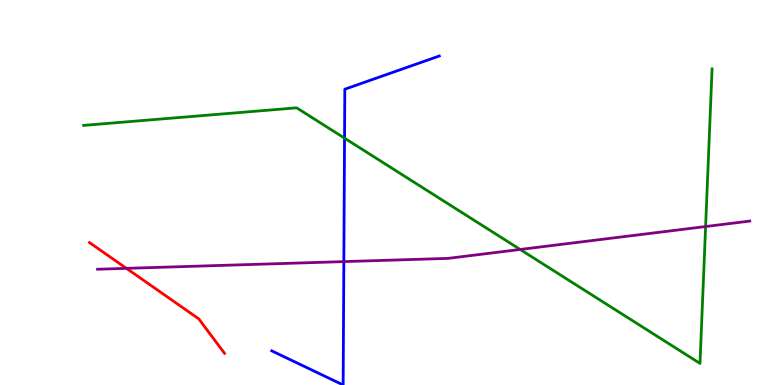[{'lines': ['blue', 'red'], 'intersections': []}, {'lines': ['green', 'red'], 'intersections': []}, {'lines': ['purple', 'red'], 'intersections': [{'x': 1.63, 'y': 3.03}]}, {'lines': ['blue', 'green'], 'intersections': [{'x': 4.45, 'y': 6.41}]}, {'lines': ['blue', 'purple'], 'intersections': [{'x': 4.44, 'y': 3.2}]}, {'lines': ['green', 'purple'], 'intersections': [{'x': 6.71, 'y': 3.52}, {'x': 9.1, 'y': 4.12}]}]